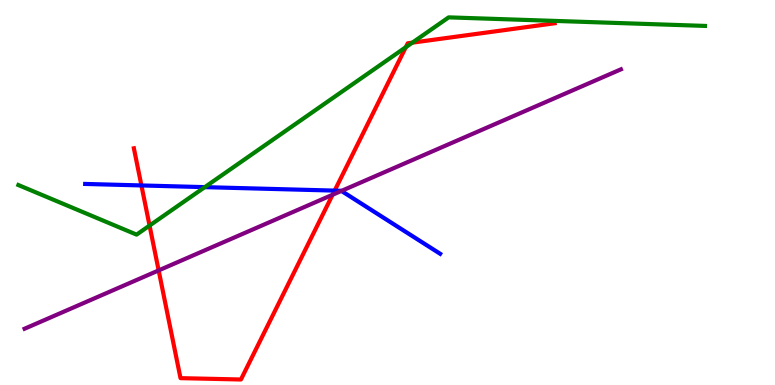[{'lines': ['blue', 'red'], 'intersections': [{'x': 1.82, 'y': 5.18}, {'x': 4.32, 'y': 5.05}]}, {'lines': ['green', 'red'], 'intersections': [{'x': 1.93, 'y': 4.14}, {'x': 5.24, 'y': 8.77}, {'x': 5.32, 'y': 8.89}]}, {'lines': ['purple', 'red'], 'intersections': [{'x': 2.05, 'y': 2.98}, {'x': 4.29, 'y': 4.94}]}, {'lines': ['blue', 'green'], 'intersections': [{'x': 2.64, 'y': 5.14}]}, {'lines': ['blue', 'purple'], 'intersections': [{'x': 4.41, 'y': 5.04}]}, {'lines': ['green', 'purple'], 'intersections': []}]